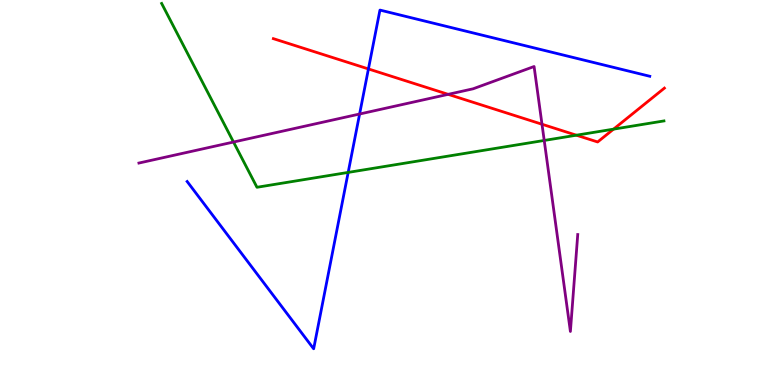[{'lines': ['blue', 'red'], 'intersections': [{'x': 4.75, 'y': 8.21}]}, {'lines': ['green', 'red'], 'intersections': [{'x': 7.44, 'y': 6.49}, {'x': 7.92, 'y': 6.65}]}, {'lines': ['purple', 'red'], 'intersections': [{'x': 5.78, 'y': 7.55}, {'x': 6.99, 'y': 6.77}]}, {'lines': ['blue', 'green'], 'intersections': [{'x': 4.49, 'y': 5.52}]}, {'lines': ['blue', 'purple'], 'intersections': [{'x': 4.64, 'y': 7.04}]}, {'lines': ['green', 'purple'], 'intersections': [{'x': 3.01, 'y': 6.31}, {'x': 7.02, 'y': 6.35}]}]